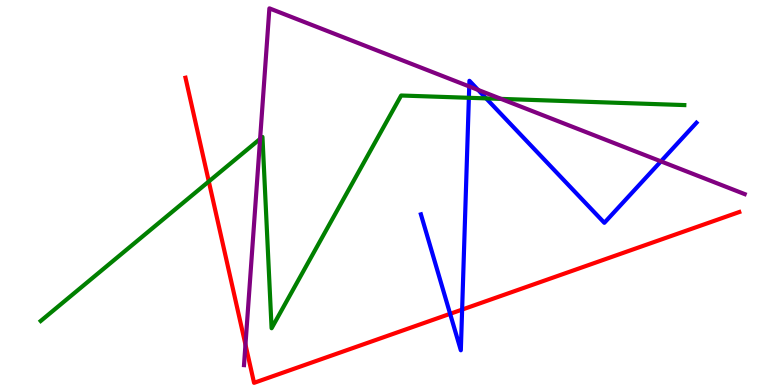[{'lines': ['blue', 'red'], 'intersections': [{'x': 5.81, 'y': 1.85}, {'x': 5.96, 'y': 1.96}]}, {'lines': ['green', 'red'], 'intersections': [{'x': 2.69, 'y': 5.29}]}, {'lines': ['purple', 'red'], 'intersections': [{'x': 3.17, 'y': 1.05}]}, {'lines': ['blue', 'green'], 'intersections': [{'x': 6.05, 'y': 7.46}, {'x': 6.27, 'y': 7.44}]}, {'lines': ['blue', 'purple'], 'intersections': [{'x': 6.05, 'y': 7.75}, {'x': 6.17, 'y': 7.66}, {'x': 8.53, 'y': 5.81}]}, {'lines': ['green', 'purple'], 'intersections': [{'x': 3.36, 'y': 6.39}, {'x': 6.47, 'y': 7.43}]}]